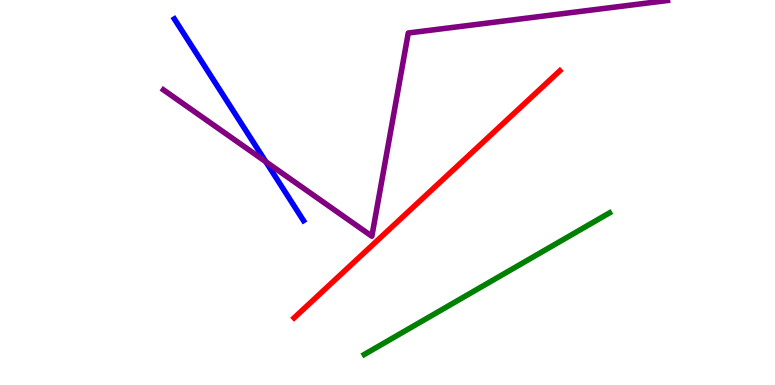[{'lines': ['blue', 'red'], 'intersections': []}, {'lines': ['green', 'red'], 'intersections': []}, {'lines': ['purple', 'red'], 'intersections': []}, {'lines': ['blue', 'green'], 'intersections': []}, {'lines': ['blue', 'purple'], 'intersections': [{'x': 3.43, 'y': 5.8}]}, {'lines': ['green', 'purple'], 'intersections': []}]